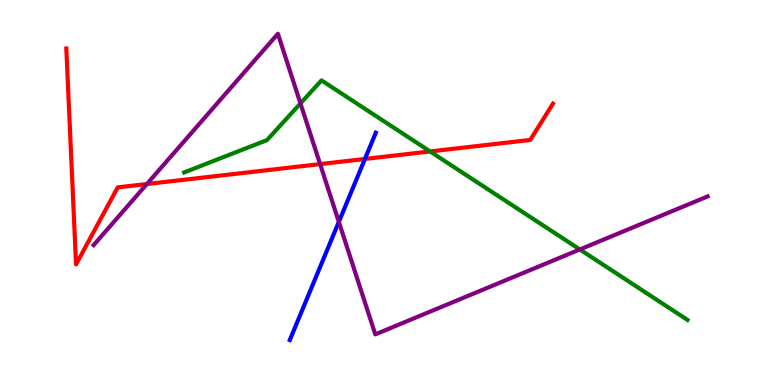[{'lines': ['blue', 'red'], 'intersections': [{'x': 4.71, 'y': 5.87}]}, {'lines': ['green', 'red'], 'intersections': [{'x': 5.55, 'y': 6.07}]}, {'lines': ['purple', 'red'], 'intersections': [{'x': 1.9, 'y': 5.22}, {'x': 4.13, 'y': 5.74}]}, {'lines': ['blue', 'green'], 'intersections': []}, {'lines': ['blue', 'purple'], 'intersections': [{'x': 4.37, 'y': 4.24}]}, {'lines': ['green', 'purple'], 'intersections': [{'x': 3.88, 'y': 7.31}, {'x': 7.48, 'y': 3.52}]}]